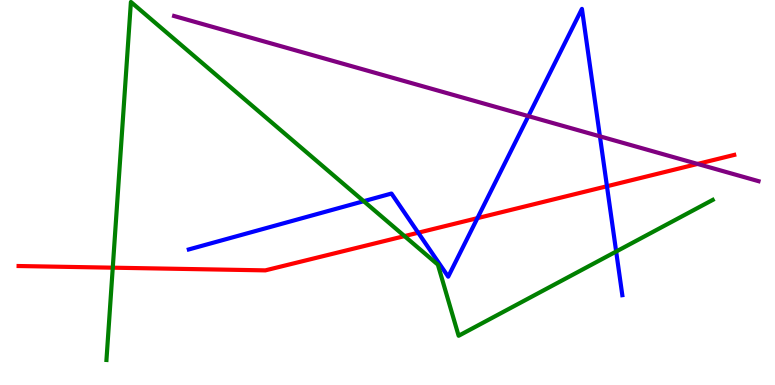[{'lines': ['blue', 'red'], 'intersections': [{'x': 5.4, 'y': 3.96}, {'x': 6.16, 'y': 4.33}, {'x': 7.83, 'y': 5.16}]}, {'lines': ['green', 'red'], 'intersections': [{'x': 1.45, 'y': 3.05}, {'x': 5.22, 'y': 3.87}]}, {'lines': ['purple', 'red'], 'intersections': [{'x': 9.0, 'y': 5.74}]}, {'lines': ['blue', 'green'], 'intersections': [{'x': 4.69, 'y': 4.77}, {'x': 7.95, 'y': 3.47}]}, {'lines': ['blue', 'purple'], 'intersections': [{'x': 6.82, 'y': 6.98}, {'x': 7.74, 'y': 6.46}]}, {'lines': ['green', 'purple'], 'intersections': []}]